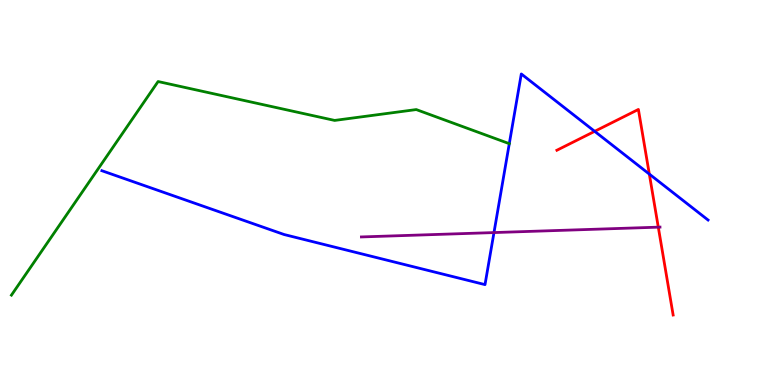[{'lines': ['blue', 'red'], 'intersections': [{'x': 7.67, 'y': 6.59}, {'x': 8.38, 'y': 5.48}]}, {'lines': ['green', 'red'], 'intersections': []}, {'lines': ['purple', 'red'], 'intersections': [{'x': 8.49, 'y': 4.1}]}, {'lines': ['blue', 'green'], 'intersections': []}, {'lines': ['blue', 'purple'], 'intersections': [{'x': 6.37, 'y': 3.96}]}, {'lines': ['green', 'purple'], 'intersections': []}]